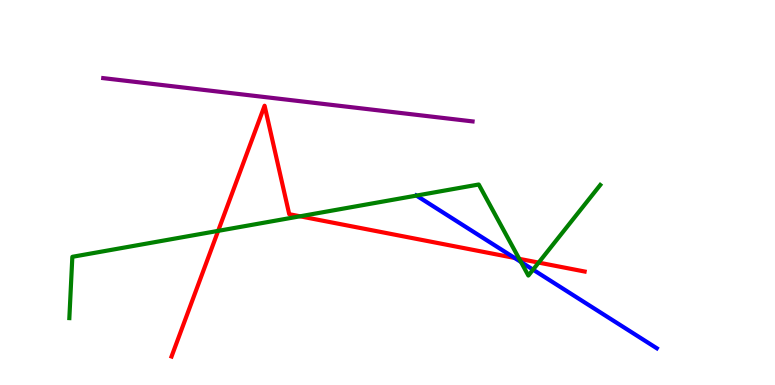[{'lines': ['blue', 'red'], 'intersections': [{'x': 6.64, 'y': 3.3}]}, {'lines': ['green', 'red'], 'intersections': [{'x': 2.82, 'y': 4.0}, {'x': 3.87, 'y': 4.38}, {'x': 6.7, 'y': 3.28}, {'x': 6.95, 'y': 3.18}]}, {'lines': ['purple', 'red'], 'intersections': []}, {'lines': ['blue', 'green'], 'intersections': [{'x': 5.37, 'y': 4.92}, {'x': 6.72, 'y': 3.2}, {'x': 6.88, 'y': 3.0}]}, {'lines': ['blue', 'purple'], 'intersections': []}, {'lines': ['green', 'purple'], 'intersections': []}]